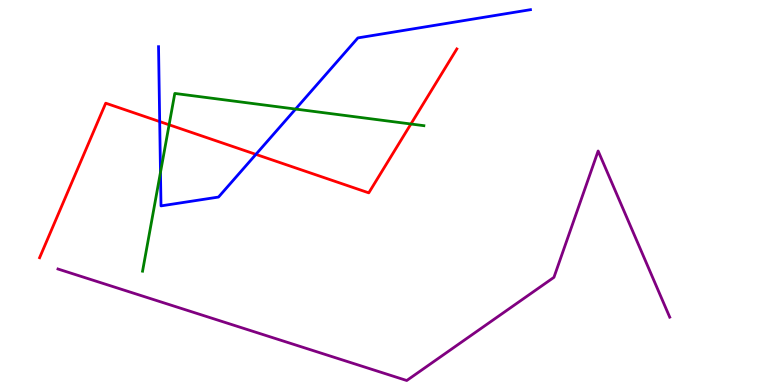[{'lines': ['blue', 'red'], 'intersections': [{'x': 2.06, 'y': 6.84}, {'x': 3.3, 'y': 5.99}]}, {'lines': ['green', 'red'], 'intersections': [{'x': 2.18, 'y': 6.76}, {'x': 5.3, 'y': 6.78}]}, {'lines': ['purple', 'red'], 'intersections': []}, {'lines': ['blue', 'green'], 'intersections': [{'x': 2.07, 'y': 5.52}, {'x': 3.81, 'y': 7.17}]}, {'lines': ['blue', 'purple'], 'intersections': []}, {'lines': ['green', 'purple'], 'intersections': []}]